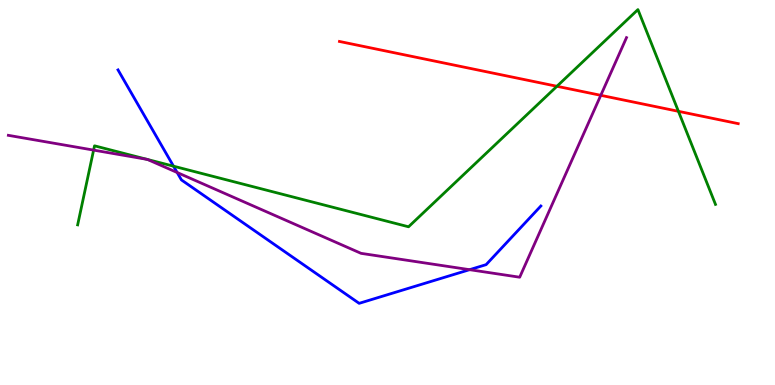[{'lines': ['blue', 'red'], 'intersections': []}, {'lines': ['green', 'red'], 'intersections': [{'x': 7.19, 'y': 7.76}, {'x': 8.75, 'y': 7.11}]}, {'lines': ['purple', 'red'], 'intersections': [{'x': 7.75, 'y': 7.52}]}, {'lines': ['blue', 'green'], 'intersections': [{'x': 2.24, 'y': 5.68}]}, {'lines': ['blue', 'purple'], 'intersections': [{'x': 2.29, 'y': 5.52}, {'x': 6.06, 'y': 3.0}]}, {'lines': ['green', 'purple'], 'intersections': [{'x': 1.21, 'y': 6.1}, {'x': 1.9, 'y': 5.86}, {'x': 1.9, 'y': 5.86}]}]